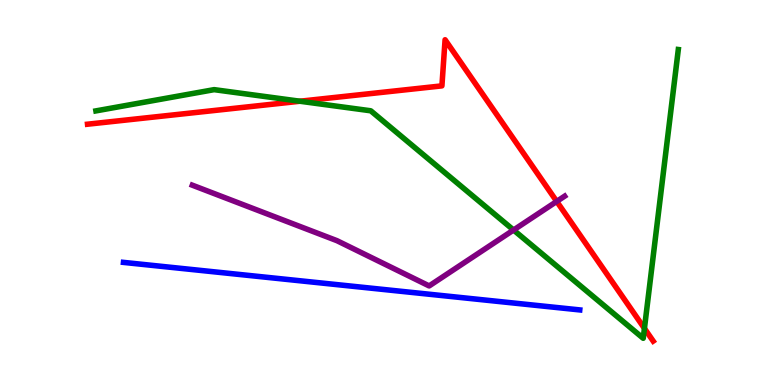[{'lines': ['blue', 'red'], 'intersections': []}, {'lines': ['green', 'red'], 'intersections': [{'x': 3.87, 'y': 7.37}, {'x': 8.32, 'y': 1.47}]}, {'lines': ['purple', 'red'], 'intersections': [{'x': 7.18, 'y': 4.77}]}, {'lines': ['blue', 'green'], 'intersections': []}, {'lines': ['blue', 'purple'], 'intersections': []}, {'lines': ['green', 'purple'], 'intersections': [{'x': 6.63, 'y': 4.03}]}]